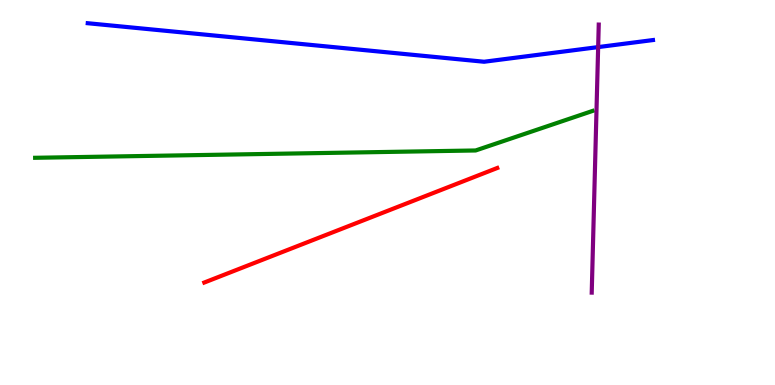[{'lines': ['blue', 'red'], 'intersections': []}, {'lines': ['green', 'red'], 'intersections': []}, {'lines': ['purple', 'red'], 'intersections': []}, {'lines': ['blue', 'green'], 'intersections': []}, {'lines': ['blue', 'purple'], 'intersections': [{'x': 7.72, 'y': 8.78}]}, {'lines': ['green', 'purple'], 'intersections': []}]